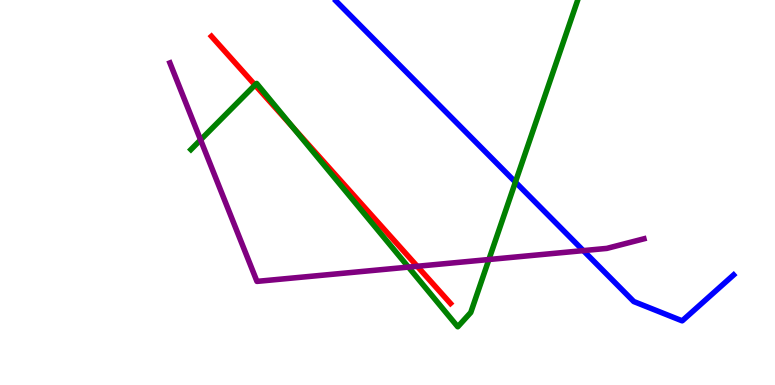[{'lines': ['blue', 'red'], 'intersections': []}, {'lines': ['green', 'red'], 'intersections': [{'x': 3.29, 'y': 7.79}, {'x': 3.78, 'y': 6.69}]}, {'lines': ['purple', 'red'], 'intersections': [{'x': 5.38, 'y': 3.08}]}, {'lines': ['blue', 'green'], 'intersections': [{'x': 6.65, 'y': 5.27}]}, {'lines': ['blue', 'purple'], 'intersections': [{'x': 7.53, 'y': 3.49}]}, {'lines': ['green', 'purple'], 'intersections': [{'x': 2.59, 'y': 6.37}, {'x': 5.27, 'y': 3.06}, {'x': 6.31, 'y': 3.26}]}]